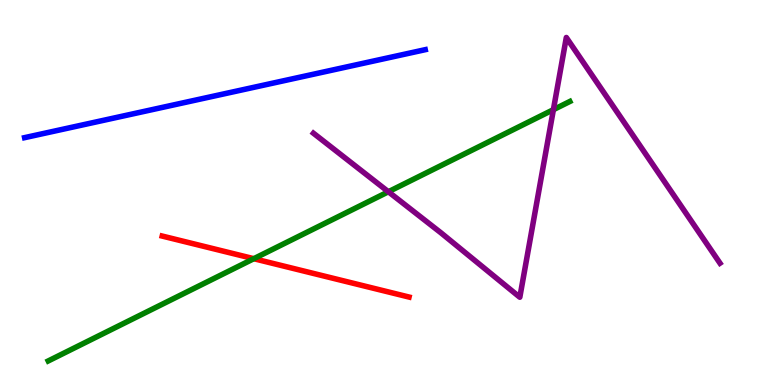[{'lines': ['blue', 'red'], 'intersections': []}, {'lines': ['green', 'red'], 'intersections': [{'x': 3.27, 'y': 3.28}]}, {'lines': ['purple', 'red'], 'intersections': []}, {'lines': ['blue', 'green'], 'intersections': []}, {'lines': ['blue', 'purple'], 'intersections': []}, {'lines': ['green', 'purple'], 'intersections': [{'x': 5.01, 'y': 5.02}, {'x': 7.14, 'y': 7.15}]}]